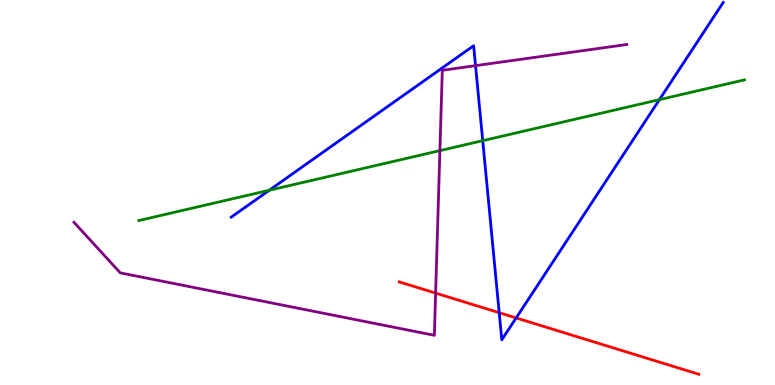[{'lines': ['blue', 'red'], 'intersections': [{'x': 6.44, 'y': 1.88}, {'x': 6.66, 'y': 1.74}]}, {'lines': ['green', 'red'], 'intersections': []}, {'lines': ['purple', 'red'], 'intersections': [{'x': 5.62, 'y': 2.39}]}, {'lines': ['blue', 'green'], 'intersections': [{'x': 3.47, 'y': 5.06}, {'x': 6.23, 'y': 6.35}, {'x': 8.51, 'y': 7.41}]}, {'lines': ['blue', 'purple'], 'intersections': [{'x': 6.14, 'y': 8.29}]}, {'lines': ['green', 'purple'], 'intersections': [{'x': 5.68, 'y': 6.09}]}]